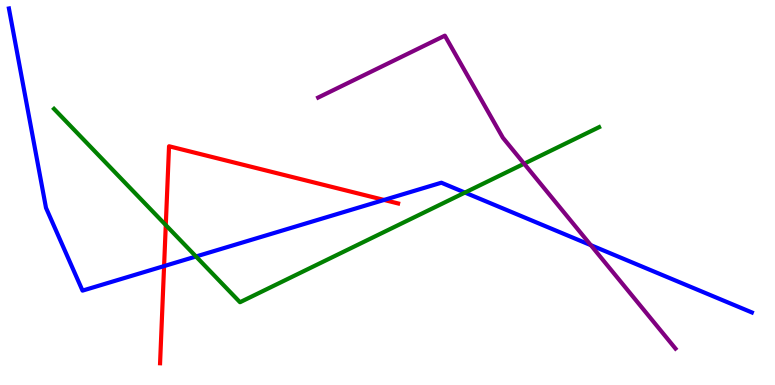[{'lines': ['blue', 'red'], 'intersections': [{'x': 2.12, 'y': 3.09}, {'x': 4.96, 'y': 4.81}]}, {'lines': ['green', 'red'], 'intersections': [{'x': 2.14, 'y': 4.15}]}, {'lines': ['purple', 'red'], 'intersections': []}, {'lines': ['blue', 'green'], 'intersections': [{'x': 2.53, 'y': 3.34}, {'x': 6.0, 'y': 5.0}]}, {'lines': ['blue', 'purple'], 'intersections': [{'x': 7.62, 'y': 3.63}]}, {'lines': ['green', 'purple'], 'intersections': [{'x': 6.76, 'y': 5.75}]}]